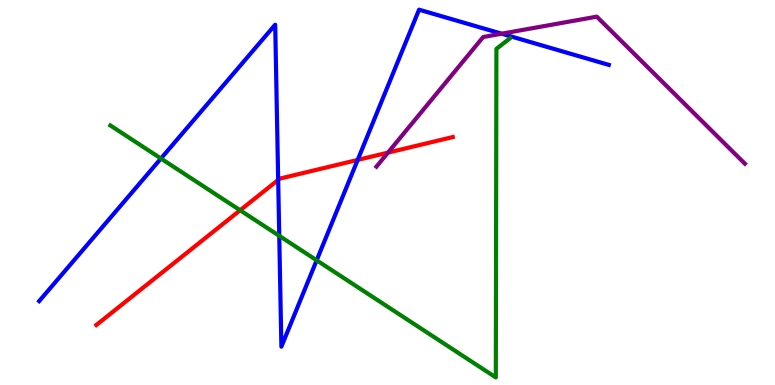[{'lines': ['blue', 'red'], 'intersections': [{'x': 3.59, 'y': 5.33}, {'x': 4.62, 'y': 5.85}]}, {'lines': ['green', 'red'], 'intersections': [{'x': 3.1, 'y': 4.54}]}, {'lines': ['purple', 'red'], 'intersections': [{'x': 5.01, 'y': 6.04}]}, {'lines': ['blue', 'green'], 'intersections': [{'x': 2.08, 'y': 5.88}, {'x': 3.6, 'y': 3.87}, {'x': 4.09, 'y': 3.24}]}, {'lines': ['blue', 'purple'], 'intersections': [{'x': 6.47, 'y': 9.12}]}, {'lines': ['green', 'purple'], 'intersections': []}]